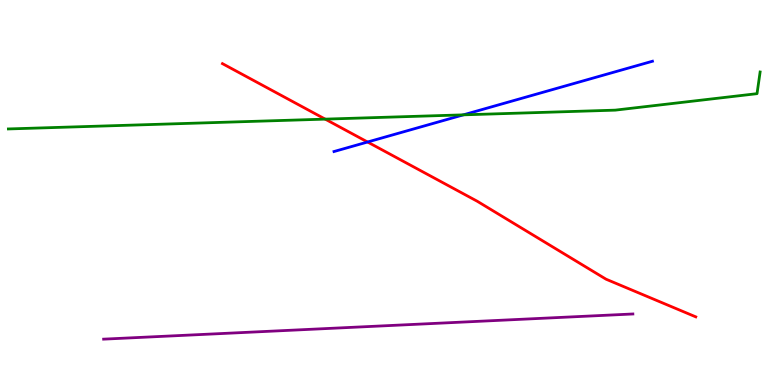[{'lines': ['blue', 'red'], 'intersections': [{'x': 4.74, 'y': 6.31}]}, {'lines': ['green', 'red'], 'intersections': [{'x': 4.2, 'y': 6.91}]}, {'lines': ['purple', 'red'], 'intersections': []}, {'lines': ['blue', 'green'], 'intersections': [{'x': 5.98, 'y': 7.02}]}, {'lines': ['blue', 'purple'], 'intersections': []}, {'lines': ['green', 'purple'], 'intersections': []}]